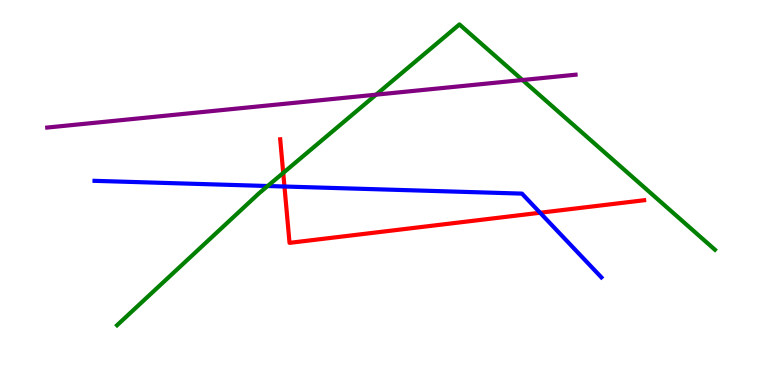[{'lines': ['blue', 'red'], 'intersections': [{'x': 3.67, 'y': 5.16}, {'x': 6.97, 'y': 4.47}]}, {'lines': ['green', 'red'], 'intersections': [{'x': 3.65, 'y': 5.51}]}, {'lines': ['purple', 'red'], 'intersections': []}, {'lines': ['blue', 'green'], 'intersections': [{'x': 3.45, 'y': 5.17}]}, {'lines': ['blue', 'purple'], 'intersections': []}, {'lines': ['green', 'purple'], 'intersections': [{'x': 4.85, 'y': 7.54}, {'x': 6.74, 'y': 7.92}]}]